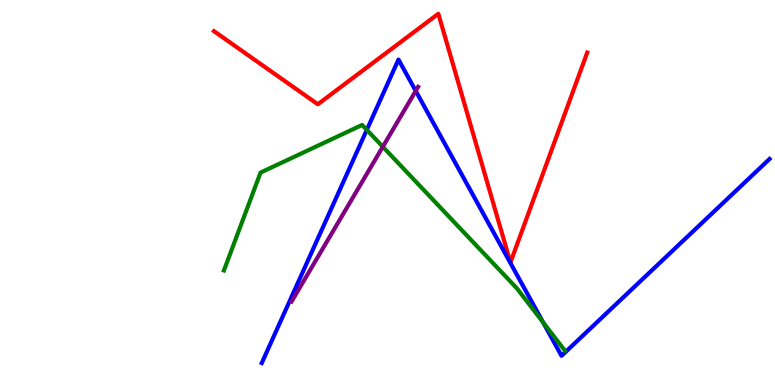[{'lines': ['blue', 'red'], 'intersections': []}, {'lines': ['green', 'red'], 'intersections': []}, {'lines': ['purple', 'red'], 'intersections': []}, {'lines': ['blue', 'green'], 'intersections': [{'x': 4.73, 'y': 6.63}, {'x': 7.01, 'y': 1.63}]}, {'lines': ['blue', 'purple'], 'intersections': [{'x': 5.36, 'y': 7.64}]}, {'lines': ['green', 'purple'], 'intersections': [{'x': 4.94, 'y': 6.19}]}]